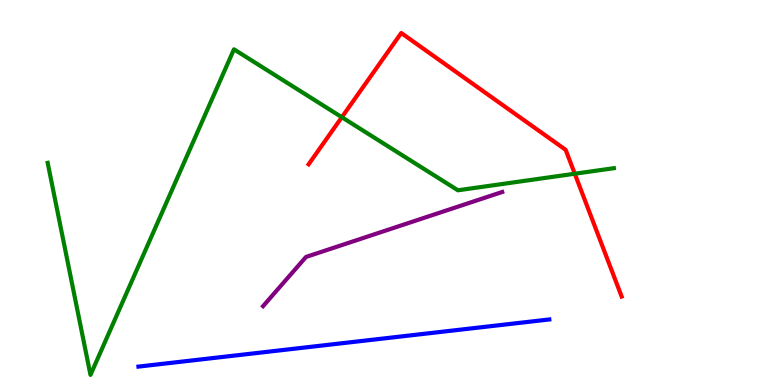[{'lines': ['blue', 'red'], 'intersections': []}, {'lines': ['green', 'red'], 'intersections': [{'x': 4.41, 'y': 6.96}, {'x': 7.42, 'y': 5.49}]}, {'lines': ['purple', 'red'], 'intersections': []}, {'lines': ['blue', 'green'], 'intersections': []}, {'lines': ['blue', 'purple'], 'intersections': []}, {'lines': ['green', 'purple'], 'intersections': []}]